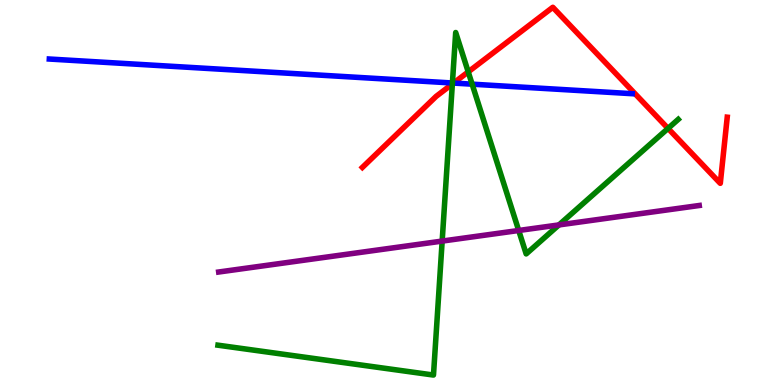[{'lines': ['blue', 'red'], 'intersections': [{'x': 5.85, 'y': 7.84}]}, {'lines': ['green', 'red'], 'intersections': [{'x': 5.84, 'y': 7.82}, {'x': 6.04, 'y': 8.13}, {'x': 8.62, 'y': 6.66}]}, {'lines': ['purple', 'red'], 'intersections': []}, {'lines': ['blue', 'green'], 'intersections': [{'x': 5.84, 'y': 7.84}, {'x': 6.09, 'y': 7.81}]}, {'lines': ['blue', 'purple'], 'intersections': []}, {'lines': ['green', 'purple'], 'intersections': [{'x': 5.71, 'y': 3.74}, {'x': 6.69, 'y': 4.01}, {'x': 7.21, 'y': 4.16}]}]